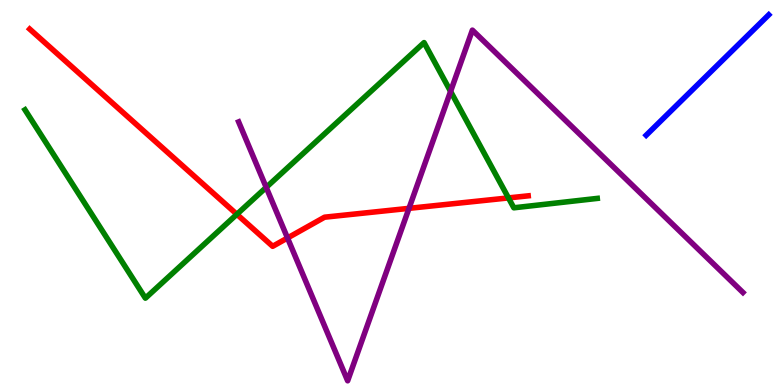[{'lines': ['blue', 'red'], 'intersections': []}, {'lines': ['green', 'red'], 'intersections': [{'x': 3.06, 'y': 4.43}, {'x': 6.56, 'y': 4.86}]}, {'lines': ['purple', 'red'], 'intersections': [{'x': 3.71, 'y': 3.82}, {'x': 5.28, 'y': 4.59}]}, {'lines': ['blue', 'green'], 'intersections': []}, {'lines': ['blue', 'purple'], 'intersections': []}, {'lines': ['green', 'purple'], 'intersections': [{'x': 3.43, 'y': 5.13}, {'x': 5.81, 'y': 7.63}]}]